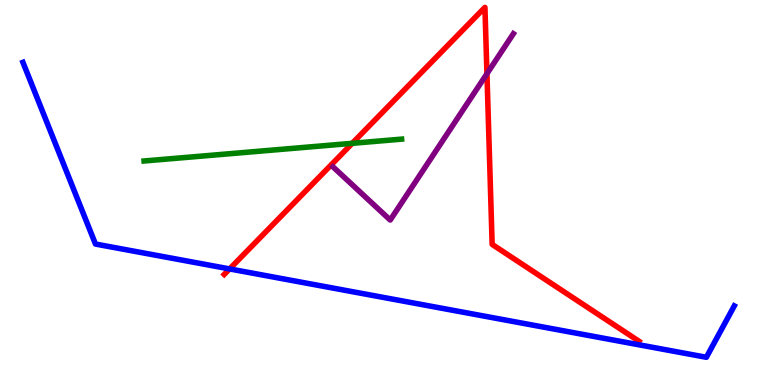[{'lines': ['blue', 'red'], 'intersections': [{'x': 2.96, 'y': 3.02}]}, {'lines': ['green', 'red'], 'intersections': [{'x': 4.54, 'y': 6.28}]}, {'lines': ['purple', 'red'], 'intersections': [{'x': 6.28, 'y': 8.09}]}, {'lines': ['blue', 'green'], 'intersections': []}, {'lines': ['blue', 'purple'], 'intersections': []}, {'lines': ['green', 'purple'], 'intersections': []}]